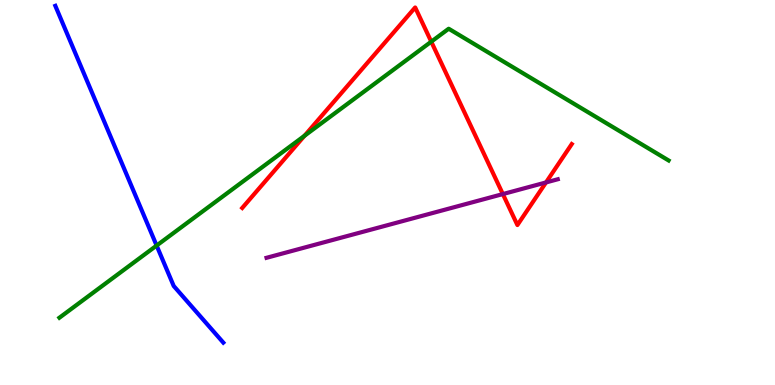[{'lines': ['blue', 'red'], 'intersections': []}, {'lines': ['green', 'red'], 'intersections': [{'x': 3.93, 'y': 6.47}, {'x': 5.56, 'y': 8.92}]}, {'lines': ['purple', 'red'], 'intersections': [{'x': 6.49, 'y': 4.96}, {'x': 7.05, 'y': 5.26}]}, {'lines': ['blue', 'green'], 'intersections': [{'x': 2.02, 'y': 3.62}]}, {'lines': ['blue', 'purple'], 'intersections': []}, {'lines': ['green', 'purple'], 'intersections': []}]